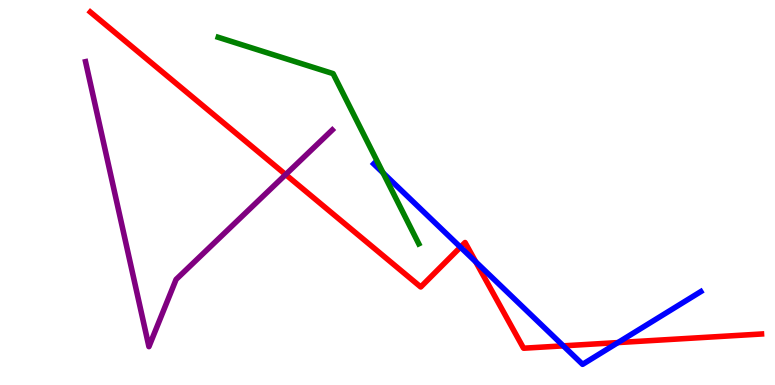[{'lines': ['blue', 'red'], 'intersections': [{'x': 5.94, 'y': 3.58}, {'x': 6.14, 'y': 3.2}, {'x': 7.27, 'y': 1.02}, {'x': 7.97, 'y': 1.1}]}, {'lines': ['green', 'red'], 'intersections': []}, {'lines': ['purple', 'red'], 'intersections': [{'x': 3.69, 'y': 5.47}]}, {'lines': ['blue', 'green'], 'intersections': [{'x': 4.94, 'y': 5.51}]}, {'lines': ['blue', 'purple'], 'intersections': []}, {'lines': ['green', 'purple'], 'intersections': []}]